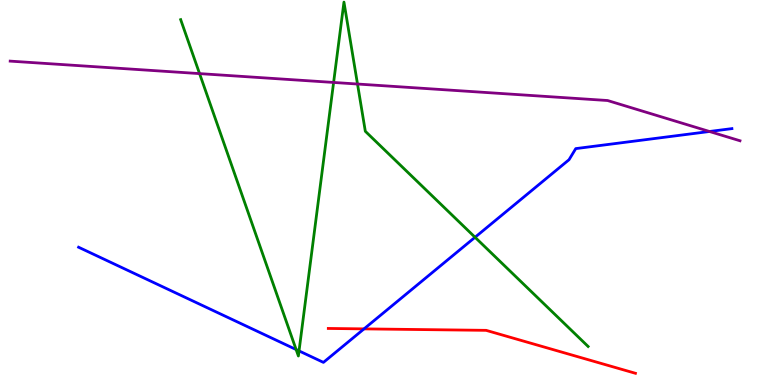[{'lines': ['blue', 'red'], 'intersections': [{'x': 4.7, 'y': 1.46}]}, {'lines': ['green', 'red'], 'intersections': []}, {'lines': ['purple', 'red'], 'intersections': []}, {'lines': ['blue', 'green'], 'intersections': [{'x': 3.82, 'y': 0.921}, {'x': 3.86, 'y': 0.885}, {'x': 6.13, 'y': 3.84}]}, {'lines': ['blue', 'purple'], 'intersections': [{'x': 9.15, 'y': 6.58}]}, {'lines': ['green', 'purple'], 'intersections': [{'x': 2.58, 'y': 8.09}, {'x': 4.3, 'y': 7.86}, {'x': 4.61, 'y': 7.82}]}]